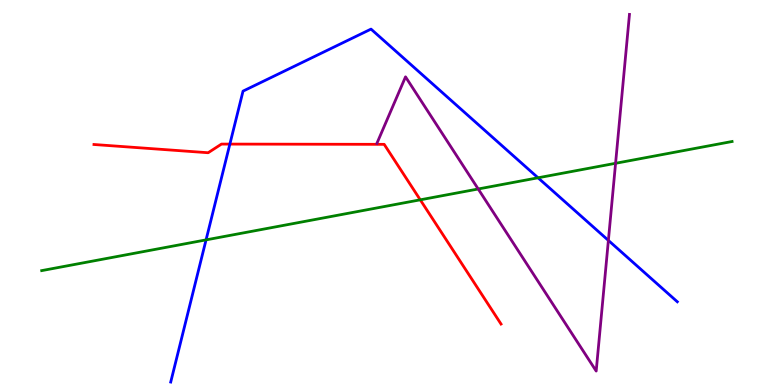[{'lines': ['blue', 'red'], 'intersections': [{'x': 2.97, 'y': 6.26}]}, {'lines': ['green', 'red'], 'intersections': [{'x': 5.42, 'y': 4.81}]}, {'lines': ['purple', 'red'], 'intersections': []}, {'lines': ['blue', 'green'], 'intersections': [{'x': 2.66, 'y': 3.77}, {'x': 6.94, 'y': 5.38}]}, {'lines': ['blue', 'purple'], 'intersections': [{'x': 7.85, 'y': 3.76}]}, {'lines': ['green', 'purple'], 'intersections': [{'x': 6.17, 'y': 5.09}, {'x': 7.94, 'y': 5.76}]}]